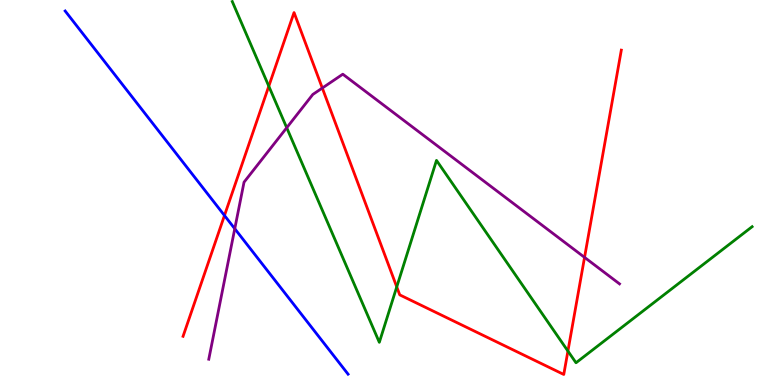[{'lines': ['blue', 'red'], 'intersections': [{'x': 2.9, 'y': 4.4}]}, {'lines': ['green', 'red'], 'intersections': [{'x': 3.47, 'y': 7.76}, {'x': 5.12, 'y': 2.55}, {'x': 7.33, 'y': 0.882}]}, {'lines': ['purple', 'red'], 'intersections': [{'x': 4.16, 'y': 7.71}, {'x': 7.54, 'y': 3.32}]}, {'lines': ['blue', 'green'], 'intersections': []}, {'lines': ['blue', 'purple'], 'intersections': [{'x': 3.03, 'y': 4.06}]}, {'lines': ['green', 'purple'], 'intersections': [{'x': 3.7, 'y': 6.68}]}]